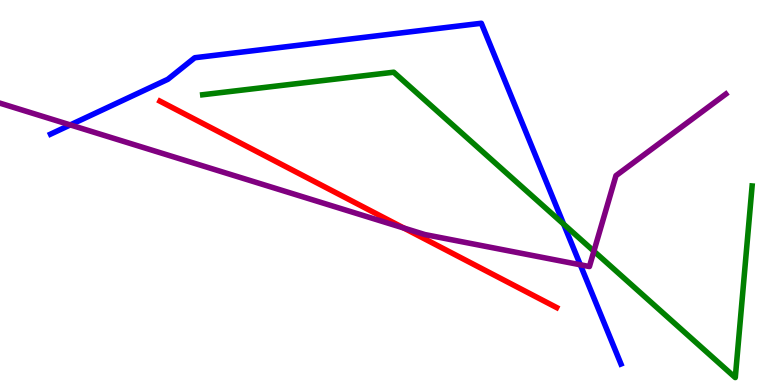[{'lines': ['blue', 'red'], 'intersections': []}, {'lines': ['green', 'red'], 'intersections': []}, {'lines': ['purple', 'red'], 'intersections': [{'x': 5.21, 'y': 4.08}]}, {'lines': ['blue', 'green'], 'intersections': [{'x': 7.27, 'y': 4.18}]}, {'lines': ['blue', 'purple'], 'intersections': [{'x': 0.907, 'y': 6.76}, {'x': 7.49, 'y': 3.12}]}, {'lines': ['green', 'purple'], 'intersections': [{'x': 7.66, 'y': 3.48}]}]